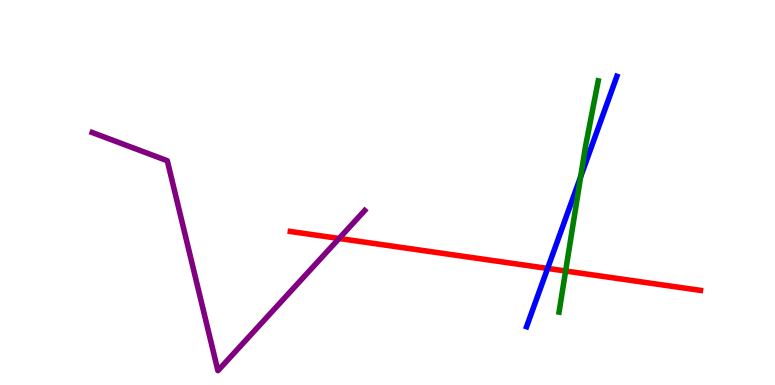[{'lines': ['blue', 'red'], 'intersections': [{'x': 7.07, 'y': 3.03}]}, {'lines': ['green', 'red'], 'intersections': [{'x': 7.3, 'y': 2.96}]}, {'lines': ['purple', 'red'], 'intersections': [{'x': 4.38, 'y': 3.81}]}, {'lines': ['blue', 'green'], 'intersections': [{'x': 7.49, 'y': 5.41}]}, {'lines': ['blue', 'purple'], 'intersections': []}, {'lines': ['green', 'purple'], 'intersections': []}]